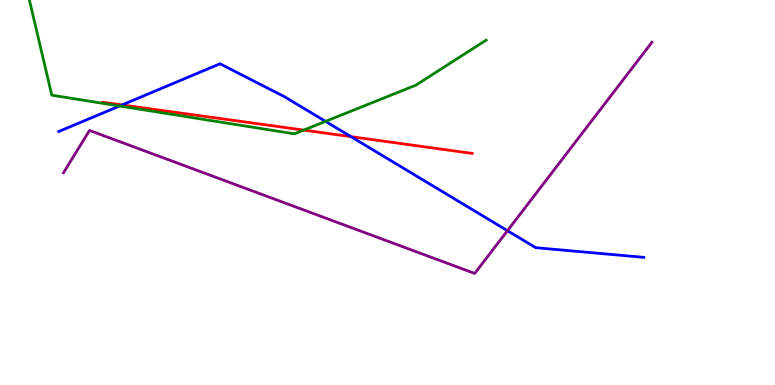[{'lines': ['blue', 'red'], 'intersections': [{'x': 1.57, 'y': 7.27}, {'x': 4.53, 'y': 6.45}]}, {'lines': ['green', 'red'], 'intersections': [{'x': 3.92, 'y': 6.62}]}, {'lines': ['purple', 'red'], 'intersections': []}, {'lines': ['blue', 'green'], 'intersections': [{'x': 1.54, 'y': 7.25}, {'x': 4.2, 'y': 6.85}]}, {'lines': ['blue', 'purple'], 'intersections': [{'x': 6.55, 'y': 4.01}]}, {'lines': ['green', 'purple'], 'intersections': []}]